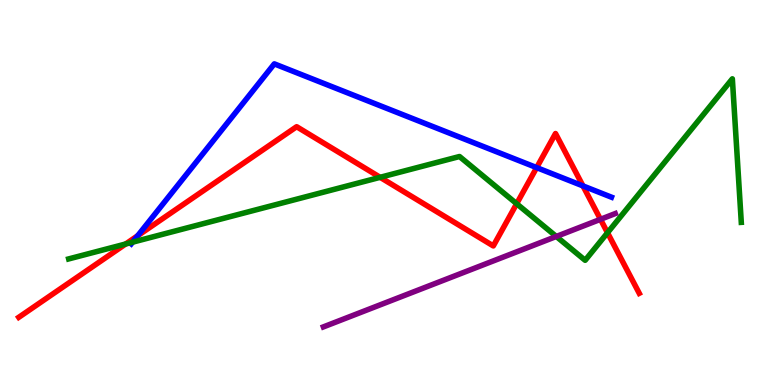[{'lines': ['blue', 'red'], 'intersections': [{'x': 1.78, 'y': 3.88}, {'x': 6.92, 'y': 5.65}, {'x': 7.52, 'y': 5.17}]}, {'lines': ['green', 'red'], 'intersections': [{'x': 1.62, 'y': 3.66}, {'x': 4.9, 'y': 5.39}, {'x': 6.67, 'y': 4.71}, {'x': 7.84, 'y': 3.95}]}, {'lines': ['purple', 'red'], 'intersections': [{'x': 7.75, 'y': 4.3}]}, {'lines': ['blue', 'green'], 'intersections': [{'x': 1.71, 'y': 3.71}]}, {'lines': ['blue', 'purple'], 'intersections': []}, {'lines': ['green', 'purple'], 'intersections': [{'x': 7.18, 'y': 3.86}]}]